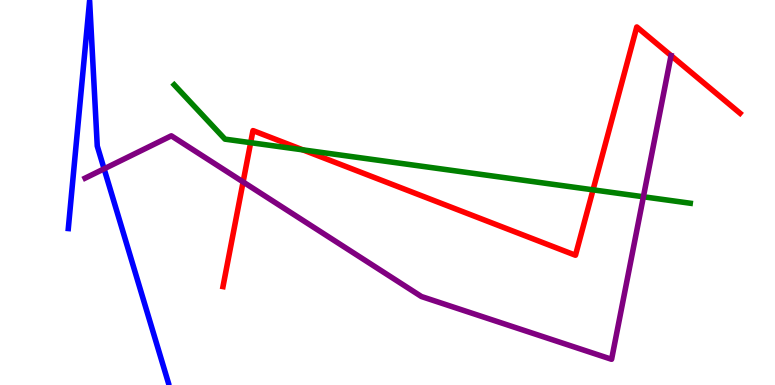[{'lines': ['blue', 'red'], 'intersections': []}, {'lines': ['green', 'red'], 'intersections': [{'x': 3.23, 'y': 6.29}, {'x': 3.91, 'y': 6.11}, {'x': 7.65, 'y': 5.07}]}, {'lines': ['purple', 'red'], 'intersections': [{'x': 3.14, 'y': 5.27}]}, {'lines': ['blue', 'green'], 'intersections': []}, {'lines': ['blue', 'purple'], 'intersections': [{'x': 1.34, 'y': 5.62}]}, {'lines': ['green', 'purple'], 'intersections': [{'x': 8.3, 'y': 4.89}]}]